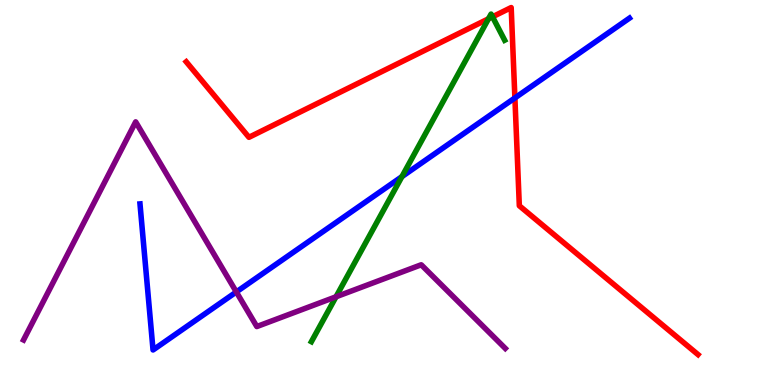[{'lines': ['blue', 'red'], 'intersections': [{'x': 6.64, 'y': 7.46}]}, {'lines': ['green', 'red'], 'intersections': [{'x': 6.3, 'y': 9.51}, {'x': 6.35, 'y': 9.56}]}, {'lines': ['purple', 'red'], 'intersections': []}, {'lines': ['blue', 'green'], 'intersections': [{'x': 5.19, 'y': 5.41}]}, {'lines': ['blue', 'purple'], 'intersections': [{'x': 3.05, 'y': 2.42}]}, {'lines': ['green', 'purple'], 'intersections': [{'x': 4.34, 'y': 2.29}]}]